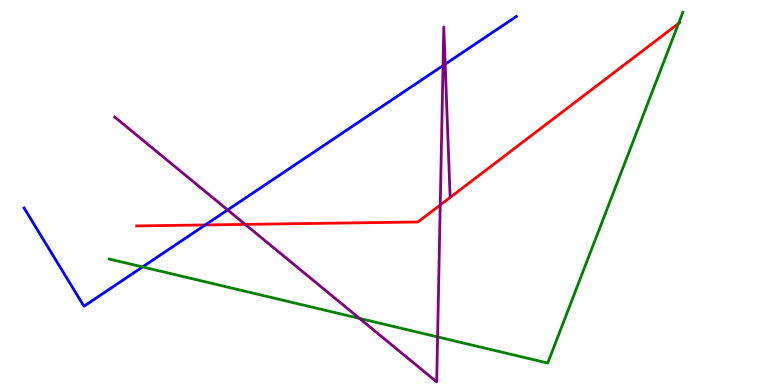[{'lines': ['blue', 'red'], 'intersections': [{'x': 2.65, 'y': 4.16}]}, {'lines': ['green', 'red'], 'intersections': [{'x': 8.76, 'y': 9.39}]}, {'lines': ['purple', 'red'], 'intersections': [{'x': 3.16, 'y': 4.17}, {'x': 5.68, 'y': 4.68}]}, {'lines': ['blue', 'green'], 'intersections': [{'x': 1.84, 'y': 3.07}]}, {'lines': ['blue', 'purple'], 'intersections': [{'x': 2.94, 'y': 4.55}, {'x': 5.72, 'y': 8.3}, {'x': 5.74, 'y': 8.33}]}, {'lines': ['green', 'purple'], 'intersections': [{'x': 4.64, 'y': 1.73}, {'x': 5.65, 'y': 1.25}]}]